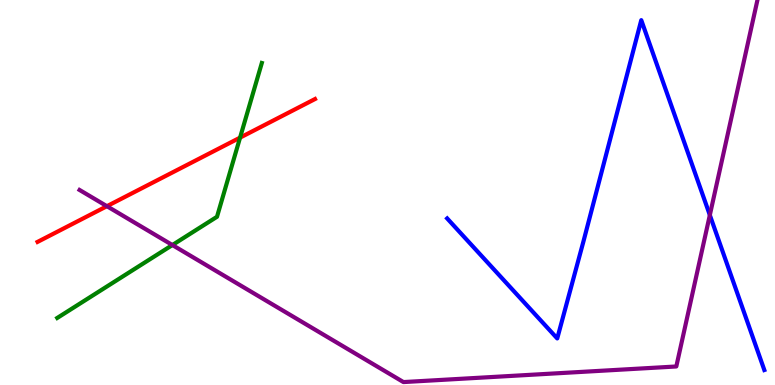[{'lines': ['blue', 'red'], 'intersections': []}, {'lines': ['green', 'red'], 'intersections': [{'x': 3.1, 'y': 6.43}]}, {'lines': ['purple', 'red'], 'intersections': [{'x': 1.38, 'y': 4.64}]}, {'lines': ['blue', 'green'], 'intersections': []}, {'lines': ['blue', 'purple'], 'intersections': [{'x': 9.16, 'y': 4.41}]}, {'lines': ['green', 'purple'], 'intersections': [{'x': 2.22, 'y': 3.64}]}]